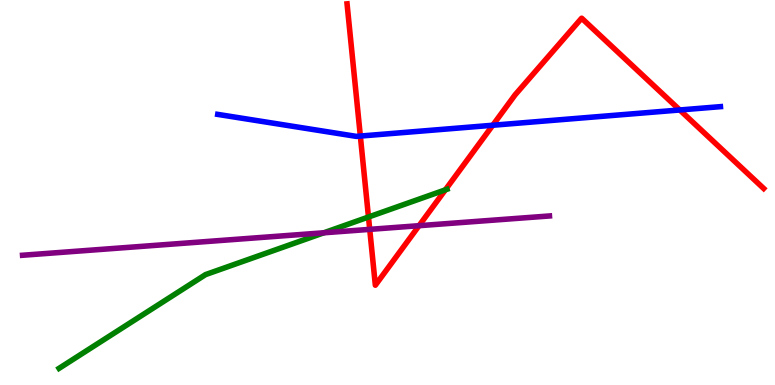[{'lines': ['blue', 'red'], 'intersections': [{'x': 4.65, 'y': 6.47}, {'x': 6.36, 'y': 6.75}, {'x': 8.77, 'y': 7.14}]}, {'lines': ['green', 'red'], 'intersections': [{'x': 4.75, 'y': 4.36}, {'x': 5.75, 'y': 5.07}]}, {'lines': ['purple', 'red'], 'intersections': [{'x': 4.77, 'y': 4.04}, {'x': 5.41, 'y': 4.14}]}, {'lines': ['blue', 'green'], 'intersections': []}, {'lines': ['blue', 'purple'], 'intersections': []}, {'lines': ['green', 'purple'], 'intersections': [{'x': 4.18, 'y': 3.95}]}]